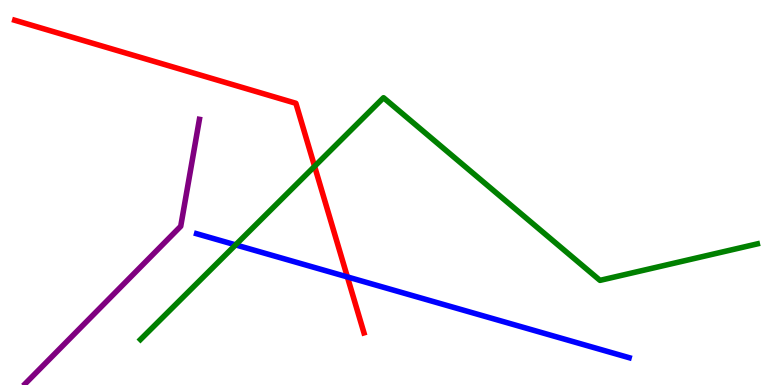[{'lines': ['blue', 'red'], 'intersections': [{'x': 4.48, 'y': 2.81}]}, {'lines': ['green', 'red'], 'intersections': [{'x': 4.06, 'y': 5.68}]}, {'lines': ['purple', 'red'], 'intersections': []}, {'lines': ['blue', 'green'], 'intersections': [{'x': 3.04, 'y': 3.64}]}, {'lines': ['blue', 'purple'], 'intersections': []}, {'lines': ['green', 'purple'], 'intersections': []}]